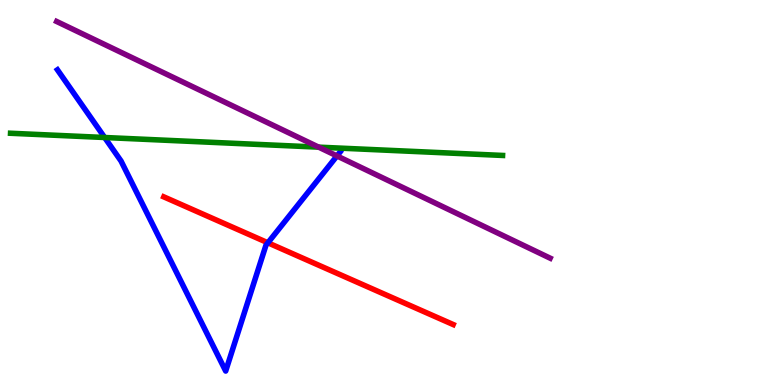[{'lines': ['blue', 'red'], 'intersections': [{'x': 3.46, 'y': 3.69}]}, {'lines': ['green', 'red'], 'intersections': []}, {'lines': ['purple', 'red'], 'intersections': []}, {'lines': ['blue', 'green'], 'intersections': [{'x': 1.35, 'y': 6.43}]}, {'lines': ['blue', 'purple'], 'intersections': [{'x': 4.35, 'y': 5.95}]}, {'lines': ['green', 'purple'], 'intersections': [{'x': 4.11, 'y': 6.18}]}]